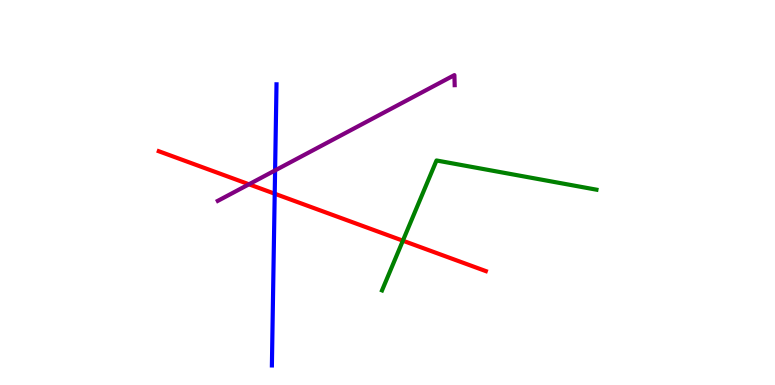[{'lines': ['blue', 'red'], 'intersections': [{'x': 3.54, 'y': 4.97}]}, {'lines': ['green', 'red'], 'intersections': [{'x': 5.2, 'y': 3.75}]}, {'lines': ['purple', 'red'], 'intersections': [{'x': 3.21, 'y': 5.21}]}, {'lines': ['blue', 'green'], 'intersections': []}, {'lines': ['blue', 'purple'], 'intersections': [{'x': 3.55, 'y': 5.57}]}, {'lines': ['green', 'purple'], 'intersections': []}]